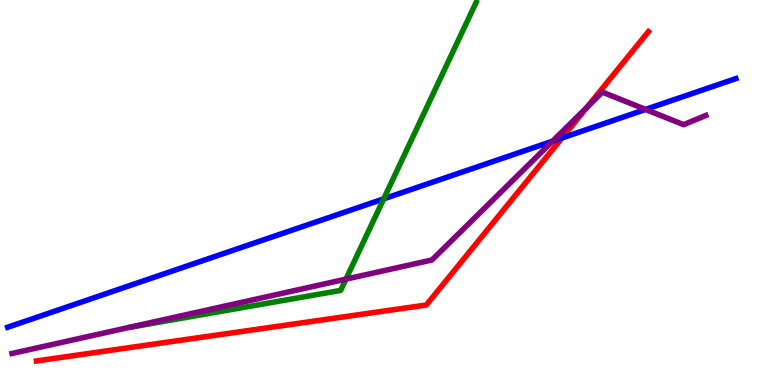[{'lines': ['blue', 'red'], 'intersections': [{'x': 7.25, 'y': 6.42}]}, {'lines': ['green', 'red'], 'intersections': []}, {'lines': ['purple', 'red'], 'intersections': [{'x': 7.57, 'y': 7.21}]}, {'lines': ['blue', 'green'], 'intersections': [{'x': 4.95, 'y': 4.83}]}, {'lines': ['blue', 'purple'], 'intersections': [{'x': 7.13, 'y': 6.33}, {'x': 8.33, 'y': 7.16}]}, {'lines': ['green', 'purple'], 'intersections': [{'x': 4.46, 'y': 2.75}]}]